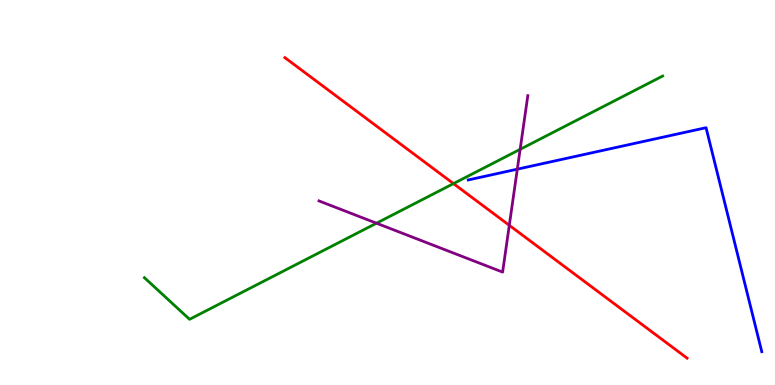[{'lines': ['blue', 'red'], 'intersections': []}, {'lines': ['green', 'red'], 'intersections': [{'x': 5.85, 'y': 5.23}]}, {'lines': ['purple', 'red'], 'intersections': [{'x': 6.57, 'y': 4.15}]}, {'lines': ['blue', 'green'], 'intersections': []}, {'lines': ['blue', 'purple'], 'intersections': [{'x': 6.68, 'y': 5.61}]}, {'lines': ['green', 'purple'], 'intersections': [{'x': 4.86, 'y': 4.2}, {'x': 6.71, 'y': 6.12}]}]